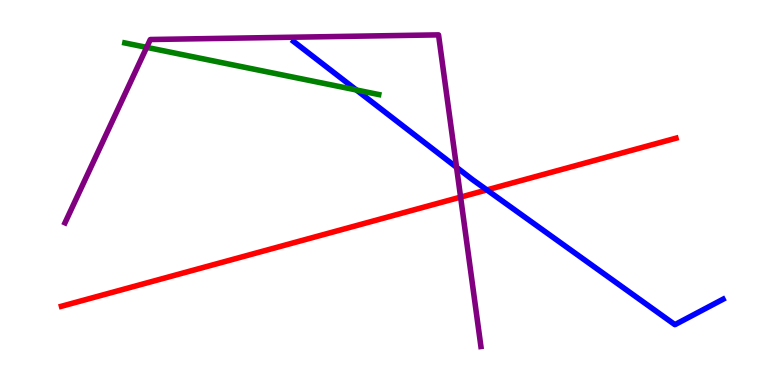[{'lines': ['blue', 'red'], 'intersections': [{'x': 6.28, 'y': 5.07}]}, {'lines': ['green', 'red'], 'intersections': []}, {'lines': ['purple', 'red'], 'intersections': [{'x': 5.94, 'y': 4.88}]}, {'lines': ['blue', 'green'], 'intersections': [{'x': 4.6, 'y': 7.66}]}, {'lines': ['blue', 'purple'], 'intersections': [{'x': 5.89, 'y': 5.65}]}, {'lines': ['green', 'purple'], 'intersections': [{'x': 1.89, 'y': 8.77}]}]